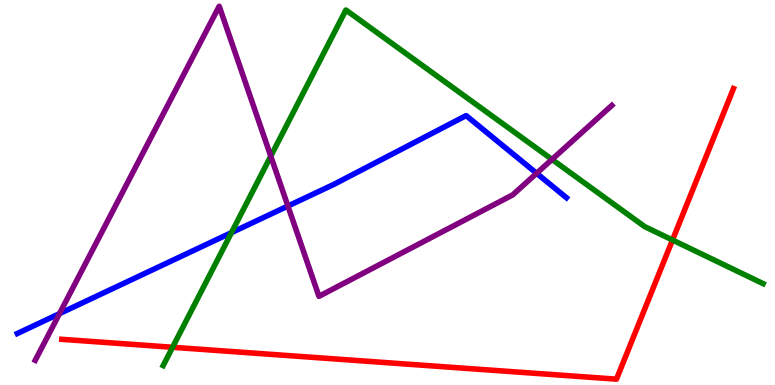[{'lines': ['blue', 'red'], 'intersections': []}, {'lines': ['green', 'red'], 'intersections': [{'x': 2.23, 'y': 0.98}, {'x': 8.68, 'y': 3.77}]}, {'lines': ['purple', 'red'], 'intersections': []}, {'lines': ['blue', 'green'], 'intersections': [{'x': 2.99, 'y': 3.96}]}, {'lines': ['blue', 'purple'], 'intersections': [{'x': 0.767, 'y': 1.85}, {'x': 3.72, 'y': 4.65}, {'x': 6.92, 'y': 5.5}]}, {'lines': ['green', 'purple'], 'intersections': [{'x': 3.49, 'y': 5.94}, {'x': 7.12, 'y': 5.86}]}]